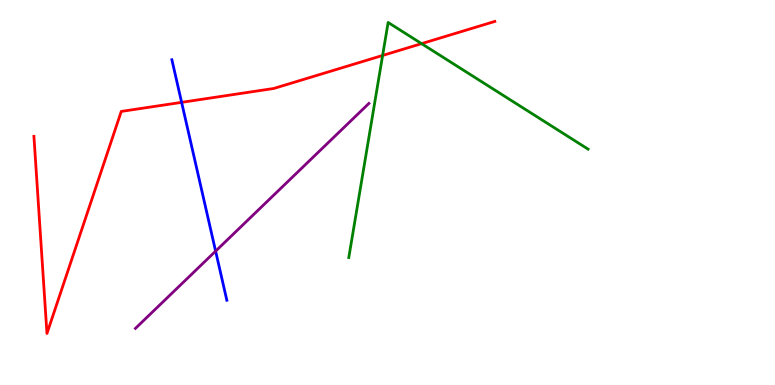[{'lines': ['blue', 'red'], 'intersections': [{'x': 2.34, 'y': 7.34}]}, {'lines': ['green', 'red'], 'intersections': [{'x': 4.94, 'y': 8.56}, {'x': 5.44, 'y': 8.87}]}, {'lines': ['purple', 'red'], 'intersections': []}, {'lines': ['blue', 'green'], 'intersections': []}, {'lines': ['blue', 'purple'], 'intersections': [{'x': 2.78, 'y': 3.48}]}, {'lines': ['green', 'purple'], 'intersections': []}]